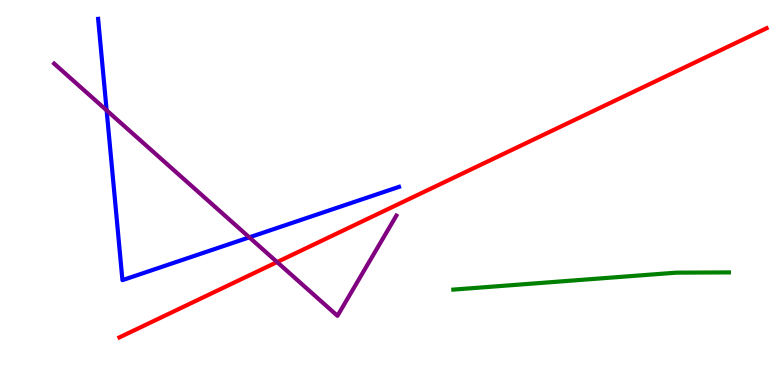[{'lines': ['blue', 'red'], 'intersections': []}, {'lines': ['green', 'red'], 'intersections': []}, {'lines': ['purple', 'red'], 'intersections': [{'x': 3.58, 'y': 3.19}]}, {'lines': ['blue', 'green'], 'intersections': []}, {'lines': ['blue', 'purple'], 'intersections': [{'x': 1.38, 'y': 7.13}, {'x': 3.22, 'y': 3.84}]}, {'lines': ['green', 'purple'], 'intersections': []}]